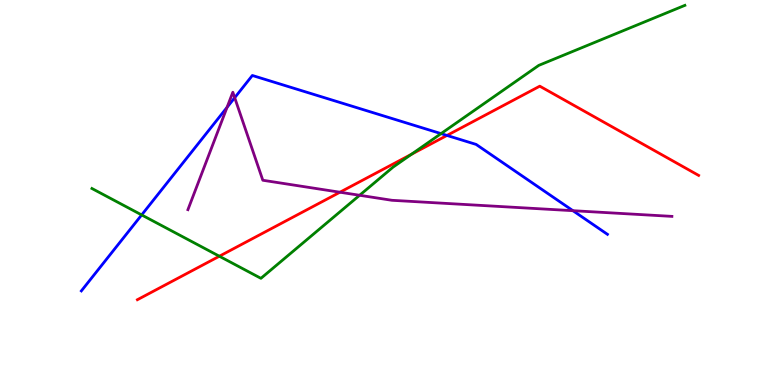[{'lines': ['blue', 'red'], 'intersections': [{'x': 5.77, 'y': 6.48}]}, {'lines': ['green', 'red'], 'intersections': [{'x': 2.83, 'y': 3.34}, {'x': 5.31, 'y': 5.99}]}, {'lines': ['purple', 'red'], 'intersections': [{'x': 4.39, 'y': 5.01}]}, {'lines': ['blue', 'green'], 'intersections': [{'x': 1.83, 'y': 4.42}, {'x': 5.69, 'y': 6.53}]}, {'lines': ['blue', 'purple'], 'intersections': [{'x': 2.93, 'y': 7.21}, {'x': 3.03, 'y': 7.46}, {'x': 7.39, 'y': 4.53}]}, {'lines': ['green', 'purple'], 'intersections': [{'x': 4.64, 'y': 4.93}]}]